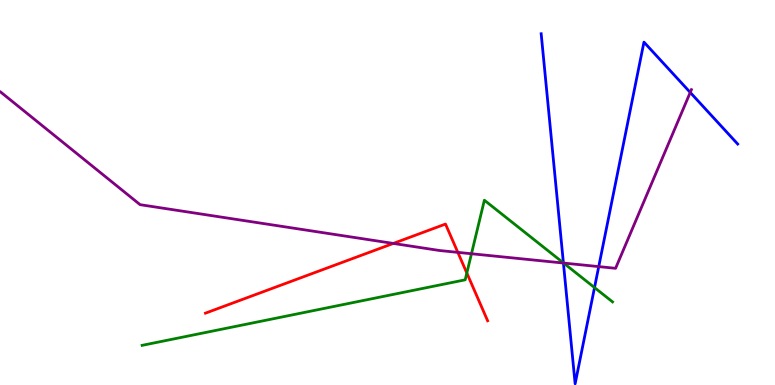[{'lines': ['blue', 'red'], 'intersections': []}, {'lines': ['green', 'red'], 'intersections': [{'x': 6.02, 'y': 2.91}]}, {'lines': ['purple', 'red'], 'intersections': [{'x': 5.07, 'y': 3.68}, {'x': 5.91, 'y': 3.45}]}, {'lines': ['blue', 'green'], 'intersections': [{'x': 7.27, 'y': 3.17}, {'x': 7.67, 'y': 2.53}]}, {'lines': ['blue', 'purple'], 'intersections': [{'x': 7.27, 'y': 3.17}, {'x': 7.73, 'y': 3.08}, {'x': 8.91, 'y': 7.6}]}, {'lines': ['green', 'purple'], 'intersections': [{'x': 6.08, 'y': 3.41}, {'x': 7.27, 'y': 3.17}]}]